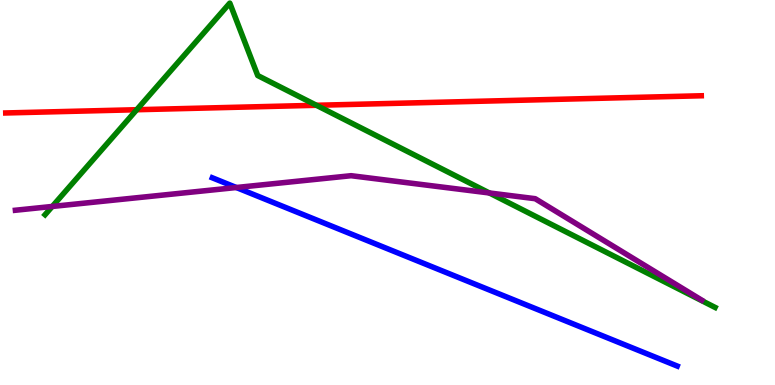[{'lines': ['blue', 'red'], 'intersections': []}, {'lines': ['green', 'red'], 'intersections': [{'x': 1.76, 'y': 7.15}, {'x': 4.08, 'y': 7.27}]}, {'lines': ['purple', 'red'], 'intersections': []}, {'lines': ['blue', 'green'], 'intersections': []}, {'lines': ['blue', 'purple'], 'intersections': [{'x': 3.05, 'y': 5.13}]}, {'lines': ['green', 'purple'], 'intersections': [{'x': 0.674, 'y': 4.64}, {'x': 6.31, 'y': 4.99}]}]